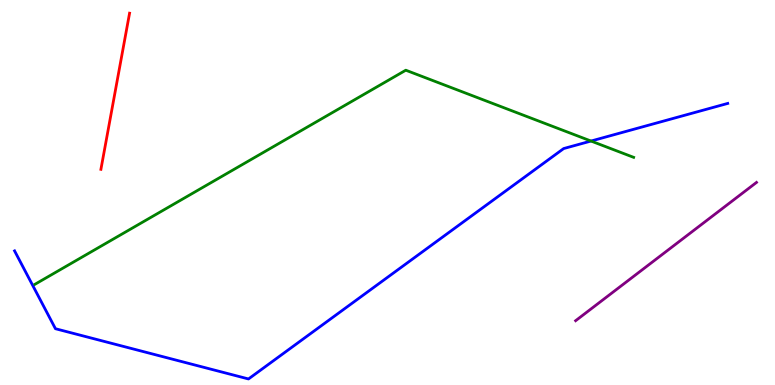[{'lines': ['blue', 'red'], 'intersections': []}, {'lines': ['green', 'red'], 'intersections': []}, {'lines': ['purple', 'red'], 'intersections': []}, {'lines': ['blue', 'green'], 'intersections': [{'x': 7.63, 'y': 6.34}]}, {'lines': ['blue', 'purple'], 'intersections': []}, {'lines': ['green', 'purple'], 'intersections': []}]